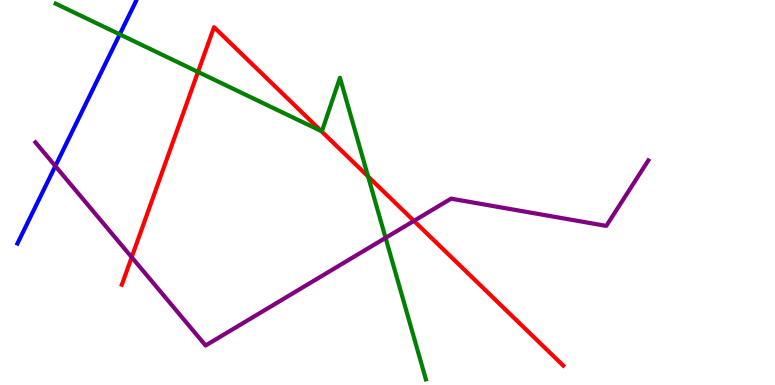[{'lines': ['blue', 'red'], 'intersections': []}, {'lines': ['green', 'red'], 'intersections': [{'x': 2.56, 'y': 8.13}, {'x': 4.14, 'y': 6.6}, {'x': 4.75, 'y': 5.42}]}, {'lines': ['purple', 'red'], 'intersections': [{'x': 1.7, 'y': 3.32}, {'x': 5.34, 'y': 4.26}]}, {'lines': ['blue', 'green'], 'intersections': [{'x': 1.55, 'y': 9.11}]}, {'lines': ['blue', 'purple'], 'intersections': [{'x': 0.714, 'y': 5.69}]}, {'lines': ['green', 'purple'], 'intersections': [{'x': 4.98, 'y': 3.82}]}]